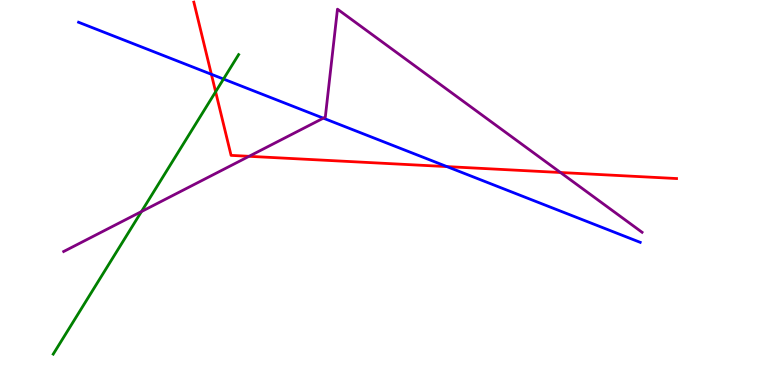[{'lines': ['blue', 'red'], 'intersections': [{'x': 2.73, 'y': 8.07}, {'x': 5.77, 'y': 5.67}]}, {'lines': ['green', 'red'], 'intersections': [{'x': 2.78, 'y': 7.62}]}, {'lines': ['purple', 'red'], 'intersections': [{'x': 3.21, 'y': 5.94}, {'x': 7.23, 'y': 5.52}]}, {'lines': ['blue', 'green'], 'intersections': [{'x': 2.88, 'y': 7.95}]}, {'lines': ['blue', 'purple'], 'intersections': [{'x': 4.17, 'y': 6.93}]}, {'lines': ['green', 'purple'], 'intersections': [{'x': 1.83, 'y': 4.51}]}]